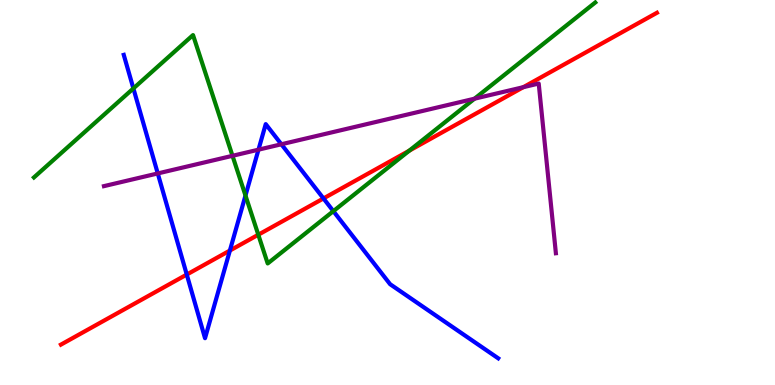[{'lines': ['blue', 'red'], 'intersections': [{'x': 2.41, 'y': 2.87}, {'x': 2.97, 'y': 3.49}, {'x': 4.17, 'y': 4.85}]}, {'lines': ['green', 'red'], 'intersections': [{'x': 3.33, 'y': 3.9}, {'x': 5.28, 'y': 6.09}]}, {'lines': ['purple', 'red'], 'intersections': [{'x': 6.75, 'y': 7.74}]}, {'lines': ['blue', 'green'], 'intersections': [{'x': 1.72, 'y': 7.7}, {'x': 3.17, 'y': 4.92}, {'x': 4.3, 'y': 4.52}]}, {'lines': ['blue', 'purple'], 'intersections': [{'x': 2.04, 'y': 5.5}, {'x': 3.34, 'y': 6.11}, {'x': 3.63, 'y': 6.25}]}, {'lines': ['green', 'purple'], 'intersections': [{'x': 3.0, 'y': 5.95}, {'x': 6.12, 'y': 7.44}]}]